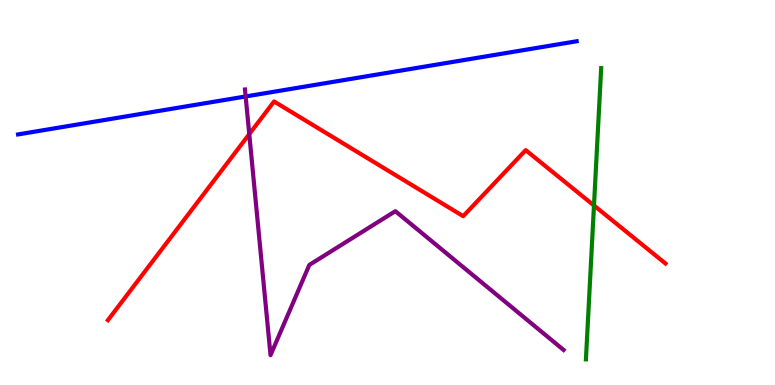[{'lines': ['blue', 'red'], 'intersections': []}, {'lines': ['green', 'red'], 'intersections': [{'x': 7.66, 'y': 4.66}]}, {'lines': ['purple', 'red'], 'intersections': [{'x': 3.22, 'y': 6.52}]}, {'lines': ['blue', 'green'], 'intersections': []}, {'lines': ['blue', 'purple'], 'intersections': [{'x': 3.17, 'y': 7.49}]}, {'lines': ['green', 'purple'], 'intersections': []}]